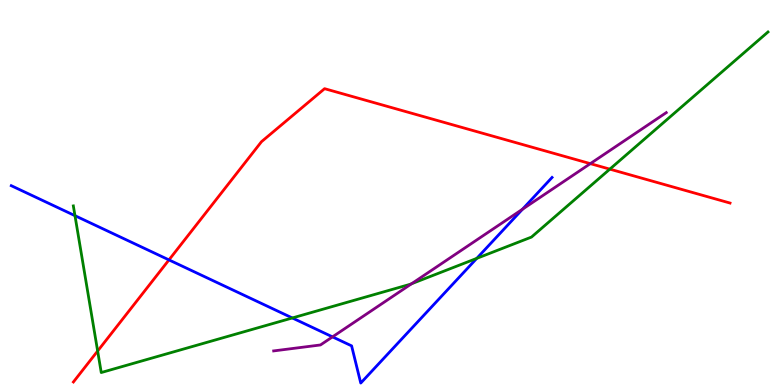[{'lines': ['blue', 'red'], 'intersections': [{'x': 2.18, 'y': 3.25}]}, {'lines': ['green', 'red'], 'intersections': [{'x': 1.26, 'y': 0.882}, {'x': 7.87, 'y': 5.61}]}, {'lines': ['purple', 'red'], 'intersections': [{'x': 7.62, 'y': 5.75}]}, {'lines': ['blue', 'green'], 'intersections': [{'x': 0.967, 'y': 4.4}, {'x': 3.77, 'y': 1.74}, {'x': 6.15, 'y': 3.29}]}, {'lines': ['blue', 'purple'], 'intersections': [{'x': 4.29, 'y': 1.25}, {'x': 6.74, 'y': 4.57}]}, {'lines': ['green', 'purple'], 'intersections': [{'x': 5.31, 'y': 2.63}]}]